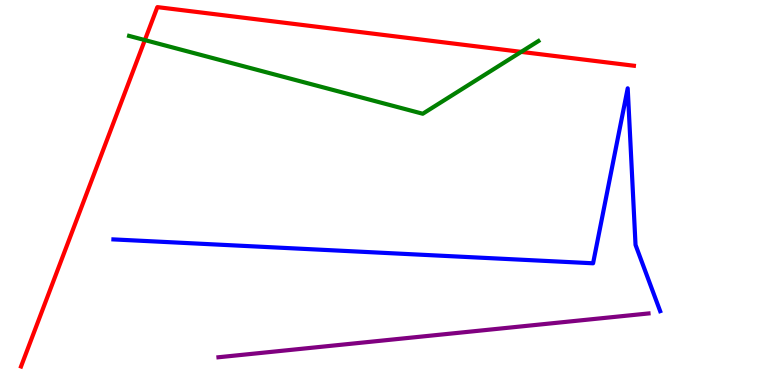[{'lines': ['blue', 'red'], 'intersections': []}, {'lines': ['green', 'red'], 'intersections': [{'x': 1.87, 'y': 8.96}, {'x': 6.73, 'y': 8.65}]}, {'lines': ['purple', 'red'], 'intersections': []}, {'lines': ['blue', 'green'], 'intersections': []}, {'lines': ['blue', 'purple'], 'intersections': []}, {'lines': ['green', 'purple'], 'intersections': []}]